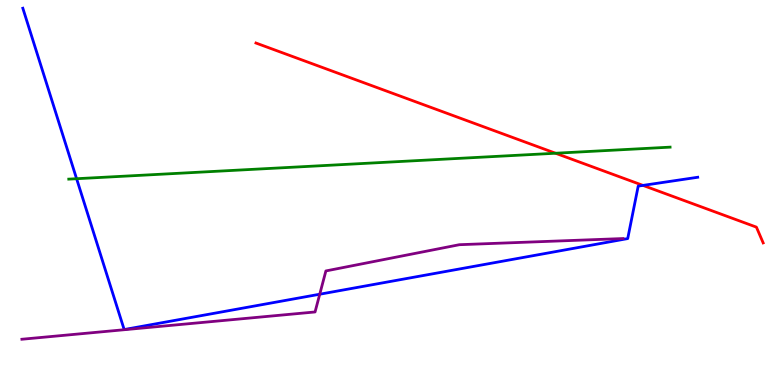[{'lines': ['blue', 'red'], 'intersections': [{'x': 8.3, 'y': 5.18}]}, {'lines': ['green', 'red'], 'intersections': [{'x': 7.17, 'y': 6.02}]}, {'lines': ['purple', 'red'], 'intersections': []}, {'lines': ['blue', 'green'], 'intersections': [{'x': 0.988, 'y': 5.36}]}, {'lines': ['blue', 'purple'], 'intersections': [{'x': 4.13, 'y': 2.36}]}, {'lines': ['green', 'purple'], 'intersections': []}]